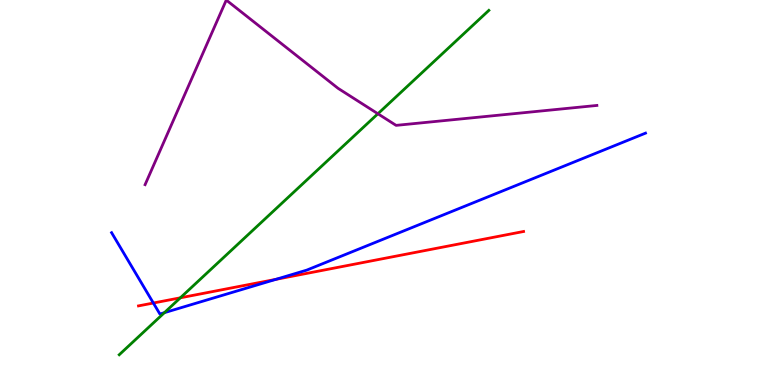[{'lines': ['blue', 'red'], 'intersections': [{'x': 1.98, 'y': 2.13}, {'x': 3.56, 'y': 2.74}]}, {'lines': ['green', 'red'], 'intersections': [{'x': 2.33, 'y': 2.26}]}, {'lines': ['purple', 'red'], 'intersections': []}, {'lines': ['blue', 'green'], 'intersections': [{'x': 2.12, 'y': 1.88}]}, {'lines': ['blue', 'purple'], 'intersections': []}, {'lines': ['green', 'purple'], 'intersections': [{'x': 4.88, 'y': 7.05}]}]